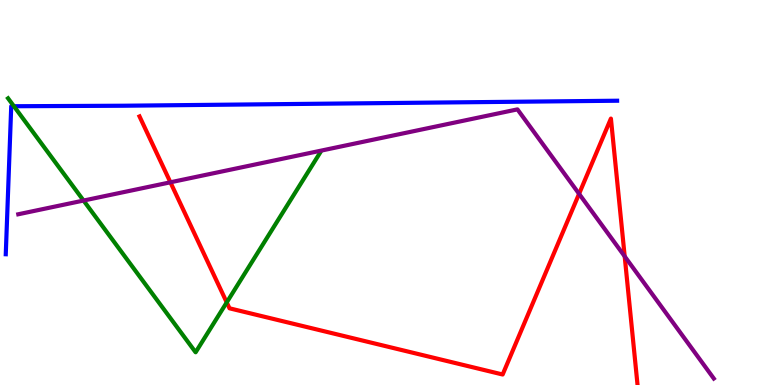[{'lines': ['blue', 'red'], 'intersections': []}, {'lines': ['green', 'red'], 'intersections': [{'x': 2.93, 'y': 2.15}]}, {'lines': ['purple', 'red'], 'intersections': [{'x': 2.2, 'y': 5.26}, {'x': 7.47, 'y': 4.97}, {'x': 8.06, 'y': 3.34}]}, {'lines': ['blue', 'green'], 'intersections': [{'x': 0.179, 'y': 7.24}]}, {'lines': ['blue', 'purple'], 'intersections': []}, {'lines': ['green', 'purple'], 'intersections': [{'x': 1.08, 'y': 4.79}]}]